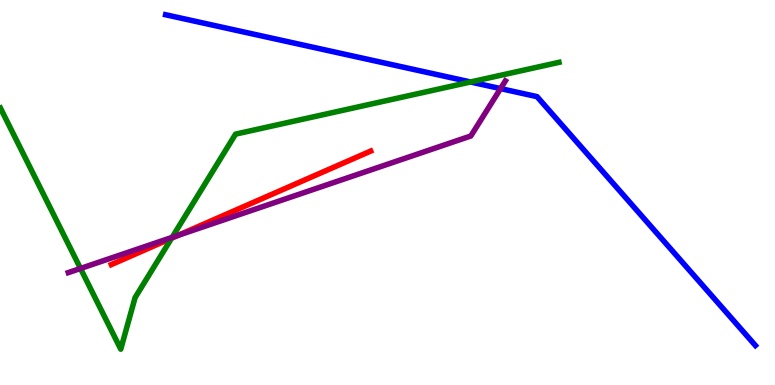[{'lines': ['blue', 'red'], 'intersections': []}, {'lines': ['green', 'red'], 'intersections': [{'x': 2.21, 'y': 3.81}]}, {'lines': ['purple', 'red'], 'intersections': [{'x': 2.3, 'y': 3.89}]}, {'lines': ['blue', 'green'], 'intersections': [{'x': 6.07, 'y': 7.87}]}, {'lines': ['blue', 'purple'], 'intersections': [{'x': 6.46, 'y': 7.7}]}, {'lines': ['green', 'purple'], 'intersections': [{'x': 1.04, 'y': 3.03}, {'x': 2.22, 'y': 3.83}]}]